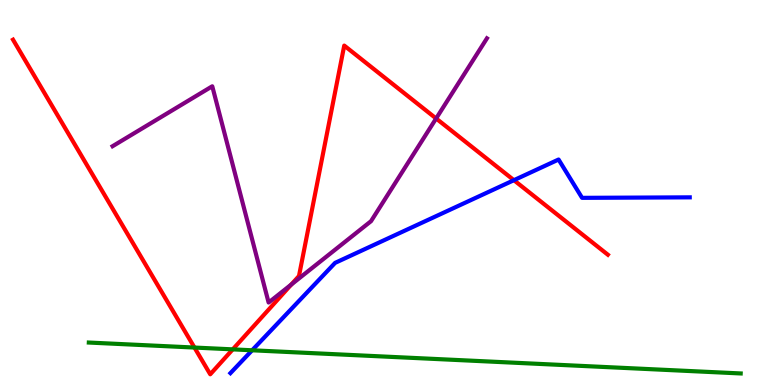[{'lines': ['blue', 'red'], 'intersections': [{'x': 6.63, 'y': 5.32}]}, {'lines': ['green', 'red'], 'intersections': [{'x': 2.51, 'y': 0.973}, {'x': 3.0, 'y': 0.926}]}, {'lines': ['purple', 'red'], 'intersections': [{'x': 3.76, 'y': 2.61}, {'x': 5.63, 'y': 6.92}]}, {'lines': ['blue', 'green'], 'intersections': [{'x': 3.25, 'y': 0.902}]}, {'lines': ['blue', 'purple'], 'intersections': []}, {'lines': ['green', 'purple'], 'intersections': []}]